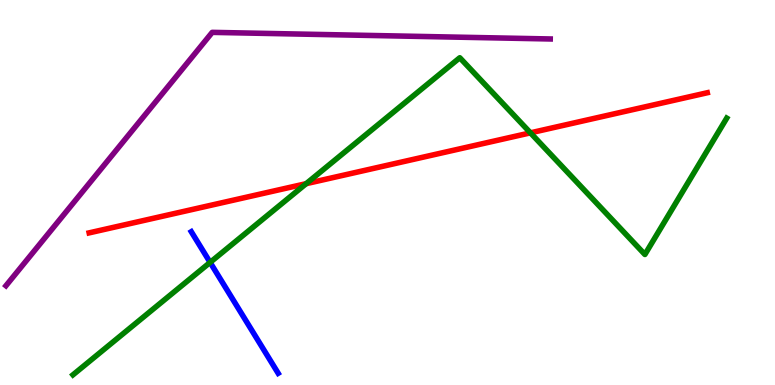[{'lines': ['blue', 'red'], 'intersections': []}, {'lines': ['green', 'red'], 'intersections': [{'x': 3.95, 'y': 5.23}, {'x': 6.84, 'y': 6.55}]}, {'lines': ['purple', 'red'], 'intersections': []}, {'lines': ['blue', 'green'], 'intersections': [{'x': 2.71, 'y': 3.18}]}, {'lines': ['blue', 'purple'], 'intersections': []}, {'lines': ['green', 'purple'], 'intersections': []}]